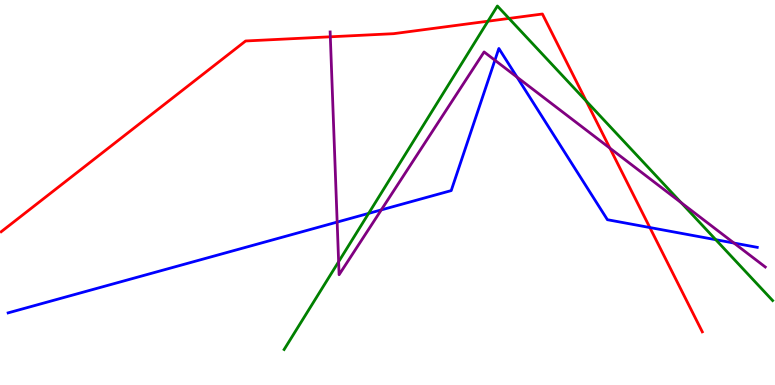[{'lines': ['blue', 'red'], 'intersections': [{'x': 8.38, 'y': 4.09}]}, {'lines': ['green', 'red'], 'intersections': [{'x': 6.3, 'y': 9.45}, {'x': 6.57, 'y': 9.52}, {'x': 7.56, 'y': 7.38}]}, {'lines': ['purple', 'red'], 'intersections': [{'x': 4.26, 'y': 9.04}, {'x': 7.87, 'y': 6.15}]}, {'lines': ['blue', 'green'], 'intersections': [{'x': 4.76, 'y': 4.46}, {'x': 9.24, 'y': 3.77}]}, {'lines': ['blue', 'purple'], 'intersections': [{'x': 4.35, 'y': 4.23}, {'x': 4.92, 'y': 4.55}, {'x': 6.39, 'y': 8.44}, {'x': 6.67, 'y': 8.0}, {'x': 9.47, 'y': 3.69}]}, {'lines': ['green', 'purple'], 'intersections': [{'x': 4.37, 'y': 3.2}, {'x': 8.79, 'y': 4.74}]}]